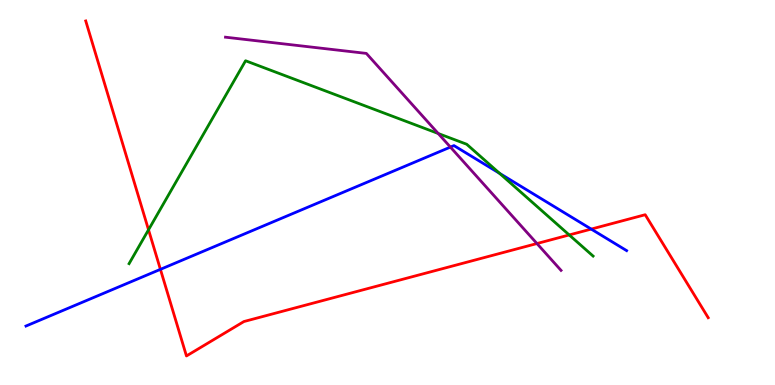[{'lines': ['blue', 'red'], 'intersections': [{'x': 2.07, 'y': 3.0}, {'x': 7.63, 'y': 4.05}]}, {'lines': ['green', 'red'], 'intersections': [{'x': 1.92, 'y': 4.03}, {'x': 7.34, 'y': 3.9}]}, {'lines': ['purple', 'red'], 'intersections': [{'x': 6.93, 'y': 3.67}]}, {'lines': ['blue', 'green'], 'intersections': [{'x': 6.45, 'y': 5.5}]}, {'lines': ['blue', 'purple'], 'intersections': [{'x': 5.81, 'y': 6.18}]}, {'lines': ['green', 'purple'], 'intersections': [{'x': 5.65, 'y': 6.53}]}]